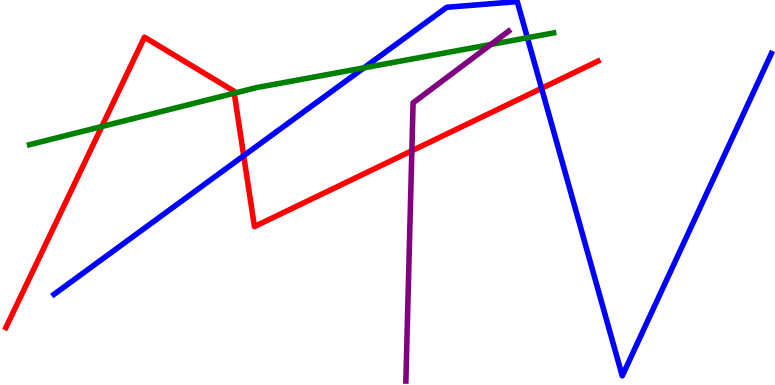[{'lines': ['blue', 'red'], 'intersections': [{'x': 3.14, 'y': 5.96}, {'x': 6.99, 'y': 7.71}]}, {'lines': ['green', 'red'], 'intersections': [{'x': 1.31, 'y': 6.71}, {'x': 3.02, 'y': 7.58}]}, {'lines': ['purple', 'red'], 'intersections': [{'x': 5.31, 'y': 6.08}]}, {'lines': ['blue', 'green'], 'intersections': [{'x': 4.7, 'y': 8.24}, {'x': 6.81, 'y': 9.02}]}, {'lines': ['blue', 'purple'], 'intersections': []}, {'lines': ['green', 'purple'], 'intersections': [{'x': 6.33, 'y': 8.84}]}]